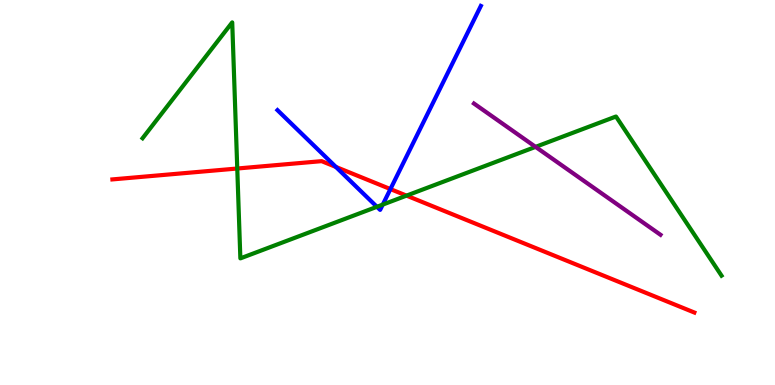[{'lines': ['blue', 'red'], 'intersections': [{'x': 4.33, 'y': 5.66}, {'x': 5.04, 'y': 5.09}]}, {'lines': ['green', 'red'], 'intersections': [{'x': 3.06, 'y': 5.62}, {'x': 5.25, 'y': 4.92}]}, {'lines': ['purple', 'red'], 'intersections': []}, {'lines': ['blue', 'green'], 'intersections': [{'x': 4.86, 'y': 4.63}, {'x': 4.94, 'y': 4.69}]}, {'lines': ['blue', 'purple'], 'intersections': []}, {'lines': ['green', 'purple'], 'intersections': [{'x': 6.91, 'y': 6.18}]}]